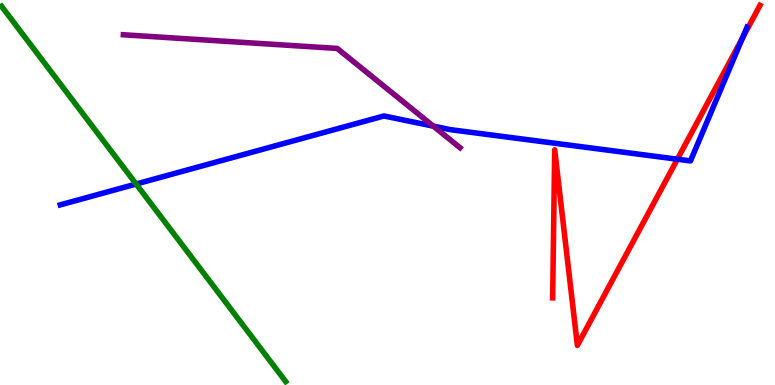[{'lines': ['blue', 'red'], 'intersections': [{'x': 8.74, 'y': 5.86}, {'x': 9.58, 'y': 9.01}]}, {'lines': ['green', 'red'], 'intersections': []}, {'lines': ['purple', 'red'], 'intersections': []}, {'lines': ['blue', 'green'], 'intersections': [{'x': 1.76, 'y': 5.22}]}, {'lines': ['blue', 'purple'], 'intersections': [{'x': 5.59, 'y': 6.72}]}, {'lines': ['green', 'purple'], 'intersections': []}]